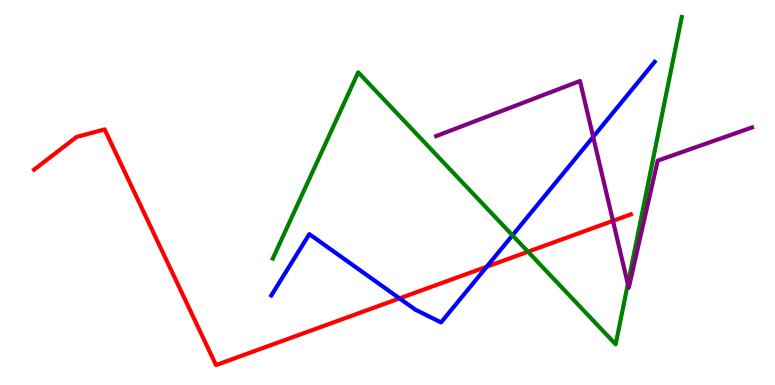[{'lines': ['blue', 'red'], 'intersections': [{'x': 5.16, 'y': 2.25}, {'x': 6.28, 'y': 3.07}]}, {'lines': ['green', 'red'], 'intersections': [{'x': 6.81, 'y': 3.46}]}, {'lines': ['purple', 'red'], 'intersections': [{'x': 7.91, 'y': 4.26}]}, {'lines': ['blue', 'green'], 'intersections': [{'x': 6.61, 'y': 3.89}]}, {'lines': ['blue', 'purple'], 'intersections': [{'x': 7.65, 'y': 6.44}]}, {'lines': ['green', 'purple'], 'intersections': [{'x': 8.1, 'y': 2.62}]}]